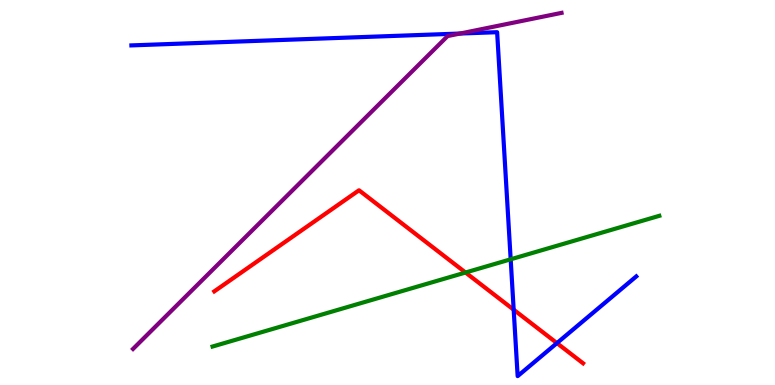[{'lines': ['blue', 'red'], 'intersections': [{'x': 6.63, 'y': 1.96}, {'x': 7.19, 'y': 1.09}]}, {'lines': ['green', 'red'], 'intersections': [{'x': 6.01, 'y': 2.92}]}, {'lines': ['purple', 'red'], 'intersections': []}, {'lines': ['blue', 'green'], 'intersections': [{'x': 6.59, 'y': 3.26}]}, {'lines': ['blue', 'purple'], 'intersections': [{'x': 5.94, 'y': 9.13}]}, {'lines': ['green', 'purple'], 'intersections': []}]